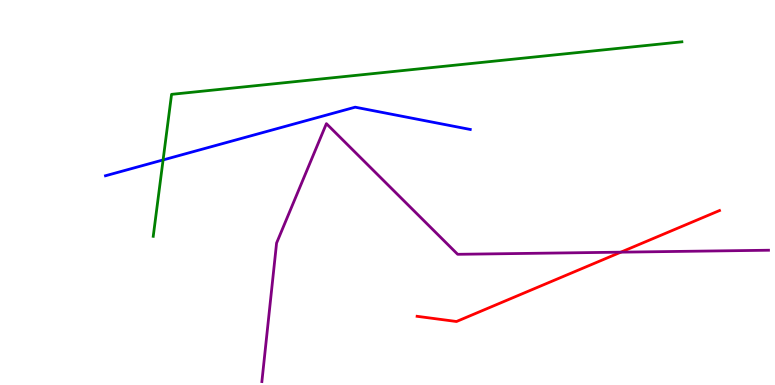[{'lines': ['blue', 'red'], 'intersections': []}, {'lines': ['green', 'red'], 'intersections': []}, {'lines': ['purple', 'red'], 'intersections': [{'x': 8.01, 'y': 3.45}]}, {'lines': ['blue', 'green'], 'intersections': [{'x': 2.1, 'y': 5.85}]}, {'lines': ['blue', 'purple'], 'intersections': []}, {'lines': ['green', 'purple'], 'intersections': []}]